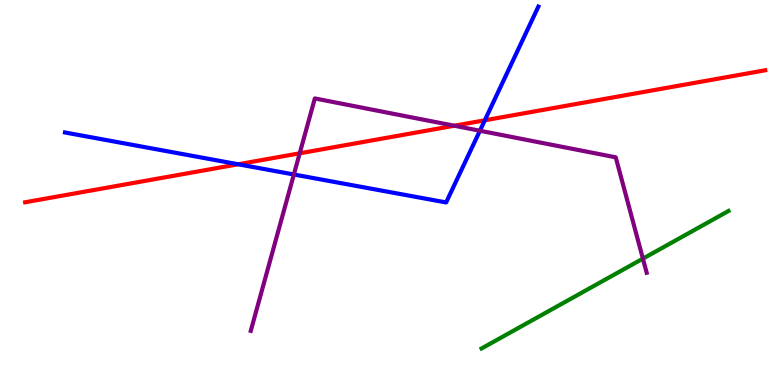[{'lines': ['blue', 'red'], 'intersections': [{'x': 3.07, 'y': 5.73}, {'x': 6.26, 'y': 6.88}]}, {'lines': ['green', 'red'], 'intersections': []}, {'lines': ['purple', 'red'], 'intersections': [{'x': 3.87, 'y': 6.02}, {'x': 5.86, 'y': 6.73}]}, {'lines': ['blue', 'green'], 'intersections': []}, {'lines': ['blue', 'purple'], 'intersections': [{'x': 3.79, 'y': 5.47}, {'x': 6.19, 'y': 6.6}]}, {'lines': ['green', 'purple'], 'intersections': [{'x': 8.3, 'y': 3.28}]}]